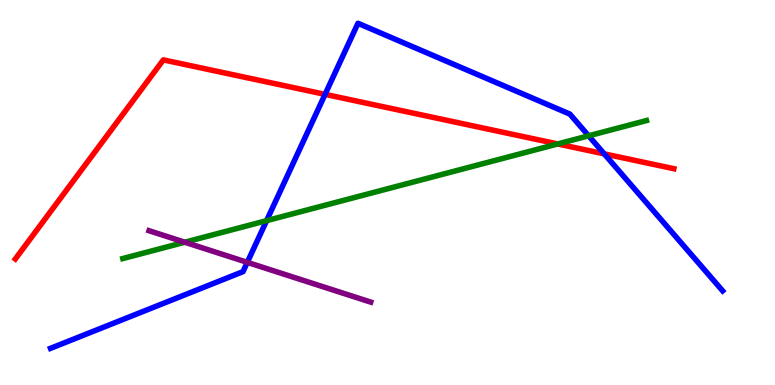[{'lines': ['blue', 'red'], 'intersections': [{'x': 4.19, 'y': 7.55}, {'x': 7.8, 'y': 6.0}]}, {'lines': ['green', 'red'], 'intersections': [{'x': 7.2, 'y': 6.26}]}, {'lines': ['purple', 'red'], 'intersections': []}, {'lines': ['blue', 'green'], 'intersections': [{'x': 3.44, 'y': 4.27}, {'x': 7.6, 'y': 6.47}]}, {'lines': ['blue', 'purple'], 'intersections': [{'x': 3.19, 'y': 3.19}]}, {'lines': ['green', 'purple'], 'intersections': [{'x': 2.38, 'y': 3.71}]}]